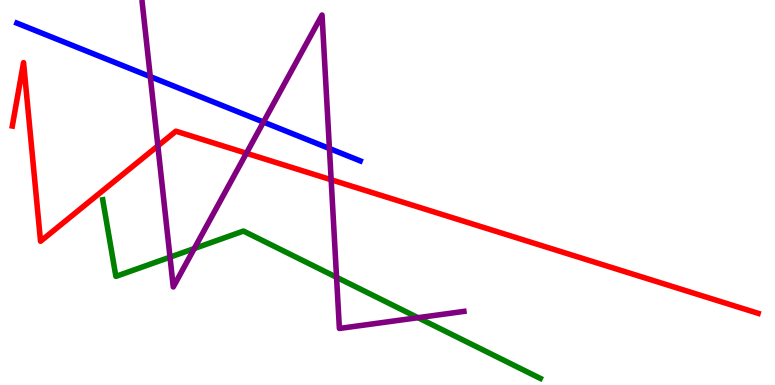[{'lines': ['blue', 'red'], 'intersections': []}, {'lines': ['green', 'red'], 'intersections': []}, {'lines': ['purple', 'red'], 'intersections': [{'x': 2.04, 'y': 6.21}, {'x': 3.18, 'y': 6.02}, {'x': 4.27, 'y': 5.33}]}, {'lines': ['blue', 'green'], 'intersections': []}, {'lines': ['blue', 'purple'], 'intersections': [{'x': 1.94, 'y': 8.01}, {'x': 3.4, 'y': 6.83}, {'x': 4.25, 'y': 6.14}]}, {'lines': ['green', 'purple'], 'intersections': [{'x': 2.19, 'y': 3.32}, {'x': 2.51, 'y': 3.54}, {'x': 4.34, 'y': 2.8}, {'x': 5.39, 'y': 1.75}]}]